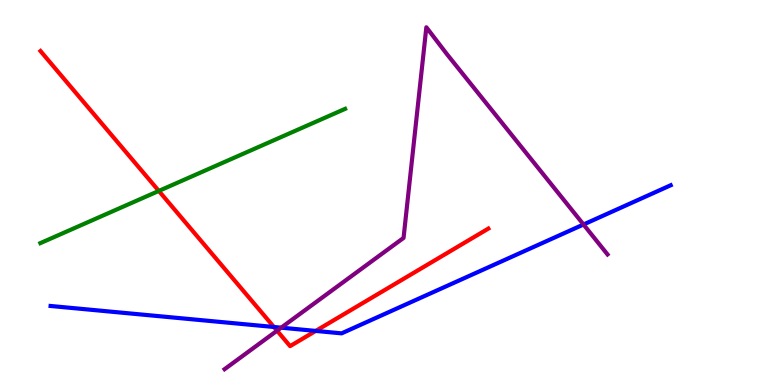[{'lines': ['blue', 'red'], 'intersections': [{'x': 3.53, 'y': 1.51}, {'x': 4.07, 'y': 1.4}]}, {'lines': ['green', 'red'], 'intersections': [{'x': 2.05, 'y': 5.04}]}, {'lines': ['purple', 'red'], 'intersections': [{'x': 3.57, 'y': 1.41}]}, {'lines': ['blue', 'green'], 'intersections': []}, {'lines': ['blue', 'purple'], 'intersections': [{'x': 3.63, 'y': 1.49}, {'x': 7.53, 'y': 4.17}]}, {'lines': ['green', 'purple'], 'intersections': []}]